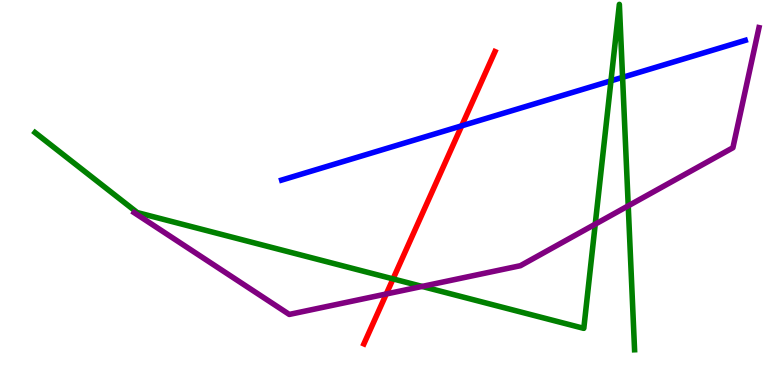[{'lines': ['blue', 'red'], 'intersections': [{'x': 5.96, 'y': 6.73}]}, {'lines': ['green', 'red'], 'intersections': [{'x': 5.07, 'y': 2.76}]}, {'lines': ['purple', 'red'], 'intersections': [{'x': 4.98, 'y': 2.36}]}, {'lines': ['blue', 'green'], 'intersections': [{'x': 7.88, 'y': 7.9}, {'x': 8.03, 'y': 7.99}]}, {'lines': ['blue', 'purple'], 'intersections': []}, {'lines': ['green', 'purple'], 'intersections': [{'x': 5.45, 'y': 2.56}, {'x': 7.68, 'y': 4.18}, {'x': 8.11, 'y': 4.65}]}]